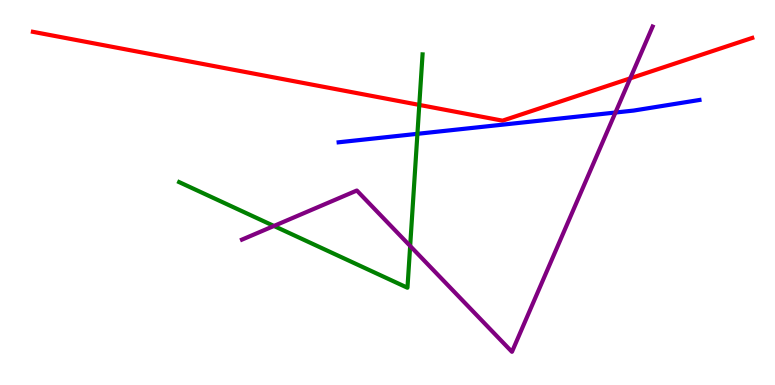[{'lines': ['blue', 'red'], 'intersections': []}, {'lines': ['green', 'red'], 'intersections': [{'x': 5.41, 'y': 7.28}]}, {'lines': ['purple', 'red'], 'intersections': [{'x': 8.13, 'y': 7.97}]}, {'lines': ['blue', 'green'], 'intersections': [{'x': 5.39, 'y': 6.52}]}, {'lines': ['blue', 'purple'], 'intersections': [{'x': 7.94, 'y': 7.08}]}, {'lines': ['green', 'purple'], 'intersections': [{'x': 3.53, 'y': 4.13}, {'x': 5.29, 'y': 3.61}]}]